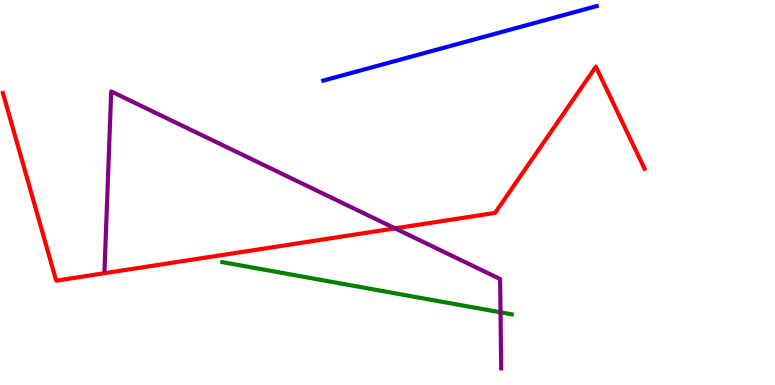[{'lines': ['blue', 'red'], 'intersections': []}, {'lines': ['green', 'red'], 'intersections': []}, {'lines': ['purple', 'red'], 'intersections': [{'x': 5.1, 'y': 4.07}]}, {'lines': ['blue', 'green'], 'intersections': []}, {'lines': ['blue', 'purple'], 'intersections': []}, {'lines': ['green', 'purple'], 'intersections': [{'x': 6.46, 'y': 1.89}]}]